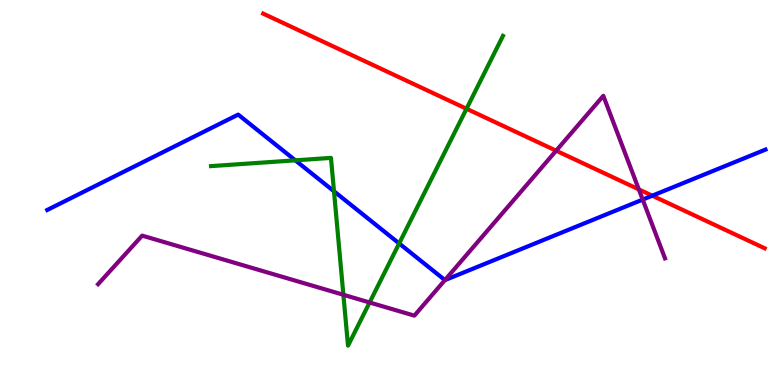[{'lines': ['blue', 'red'], 'intersections': [{'x': 8.42, 'y': 4.92}]}, {'lines': ['green', 'red'], 'intersections': [{'x': 6.02, 'y': 7.17}]}, {'lines': ['purple', 'red'], 'intersections': [{'x': 7.18, 'y': 6.09}, {'x': 8.24, 'y': 5.08}]}, {'lines': ['blue', 'green'], 'intersections': [{'x': 3.81, 'y': 5.84}, {'x': 4.31, 'y': 5.03}, {'x': 5.15, 'y': 3.68}]}, {'lines': ['blue', 'purple'], 'intersections': [{'x': 5.74, 'y': 2.73}, {'x': 8.29, 'y': 4.82}]}, {'lines': ['green', 'purple'], 'intersections': [{'x': 4.43, 'y': 2.34}, {'x': 4.77, 'y': 2.14}]}]